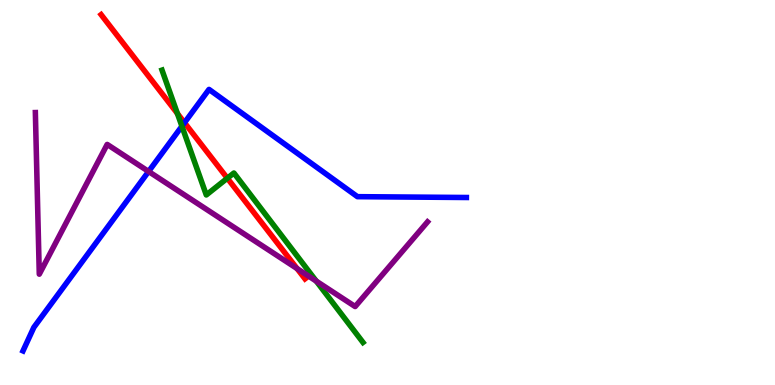[{'lines': ['blue', 'red'], 'intersections': [{'x': 2.38, 'y': 6.81}]}, {'lines': ['green', 'red'], 'intersections': [{'x': 2.29, 'y': 7.05}, {'x': 2.93, 'y': 5.37}]}, {'lines': ['purple', 'red'], 'intersections': [{'x': 3.83, 'y': 3.02}]}, {'lines': ['blue', 'green'], 'intersections': [{'x': 2.35, 'y': 6.72}]}, {'lines': ['blue', 'purple'], 'intersections': [{'x': 1.92, 'y': 5.55}]}, {'lines': ['green', 'purple'], 'intersections': [{'x': 4.08, 'y': 2.7}]}]